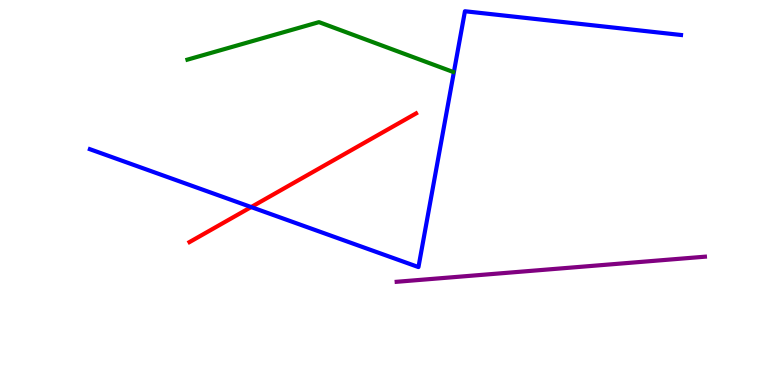[{'lines': ['blue', 'red'], 'intersections': [{'x': 3.24, 'y': 4.62}]}, {'lines': ['green', 'red'], 'intersections': []}, {'lines': ['purple', 'red'], 'intersections': []}, {'lines': ['blue', 'green'], 'intersections': []}, {'lines': ['blue', 'purple'], 'intersections': []}, {'lines': ['green', 'purple'], 'intersections': []}]